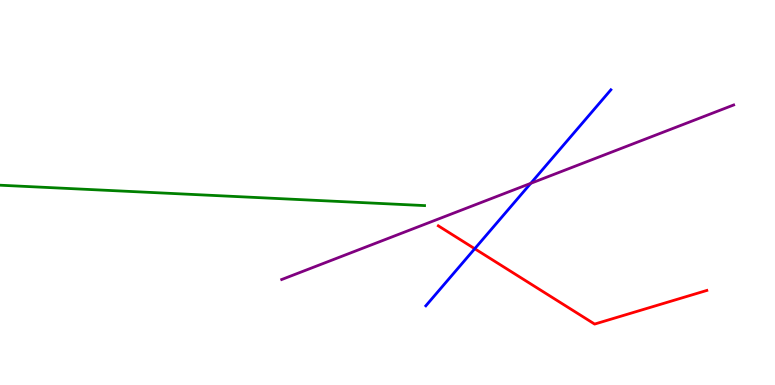[{'lines': ['blue', 'red'], 'intersections': [{'x': 6.13, 'y': 3.54}]}, {'lines': ['green', 'red'], 'intersections': []}, {'lines': ['purple', 'red'], 'intersections': []}, {'lines': ['blue', 'green'], 'intersections': []}, {'lines': ['blue', 'purple'], 'intersections': [{'x': 6.85, 'y': 5.24}]}, {'lines': ['green', 'purple'], 'intersections': []}]